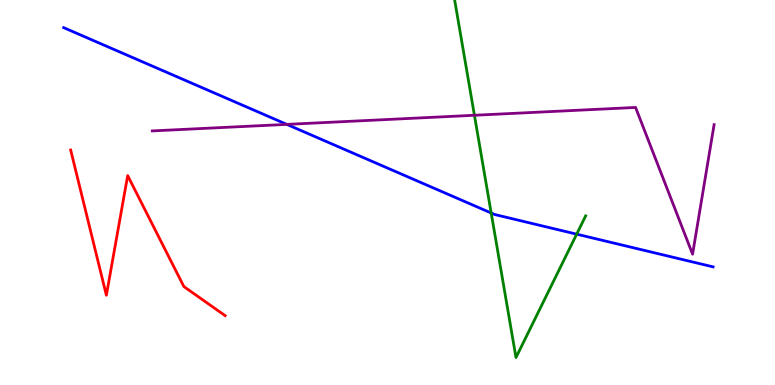[{'lines': ['blue', 'red'], 'intersections': []}, {'lines': ['green', 'red'], 'intersections': []}, {'lines': ['purple', 'red'], 'intersections': []}, {'lines': ['blue', 'green'], 'intersections': [{'x': 6.34, 'y': 4.47}, {'x': 7.44, 'y': 3.92}]}, {'lines': ['blue', 'purple'], 'intersections': [{'x': 3.7, 'y': 6.77}]}, {'lines': ['green', 'purple'], 'intersections': [{'x': 6.12, 'y': 7.01}]}]